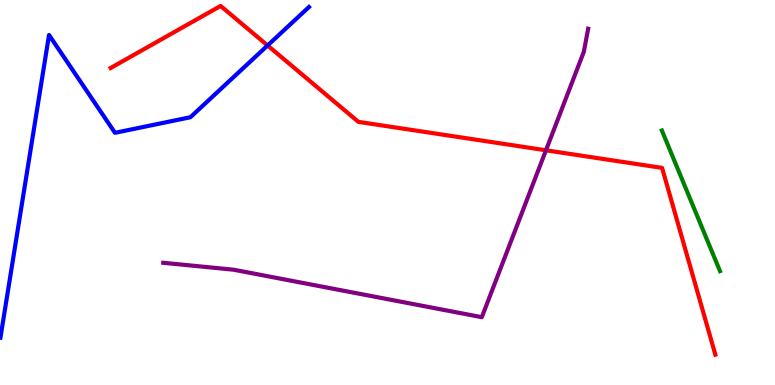[{'lines': ['blue', 'red'], 'intersections': [{'x': 3.45, 'y': 8.82}]}, {'lines': ['green', 'red'], 'intersections': []}, {'lines': ['purple', 'red'], 'intersections': [{'x': 7.04, 'y': 6.1}]}, {'lines': ['blue', 'green'], 'intersections': []}, {'lines': ['blue', 'purple'], 'intersections': []}, {'lines': ['green', 'purple'], 'intersections': []}]